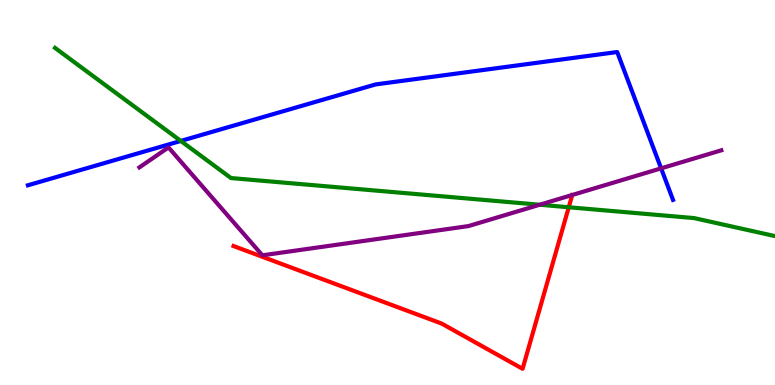[{'lines': ['blue', 'red'], 'intersections': []}, {'lines': ['green', 'red'], 'intersections': [{'x': 7.34, 'y': 4.62}]}, {'lines': ['purple', 'red'], 'intersections': []}, {'lines': ['blue', 'green'], 'intersections': [{'x': 2.33, 'y': 6.34}]}, {'lines': ['blue', 'purple'], 'intersections': [{'x': 8.53, 'y': 5.63}]}, {'lines': ['green', 'purple'], 'intersections': [{'x': 6.96, 'y': 4.68}]}]